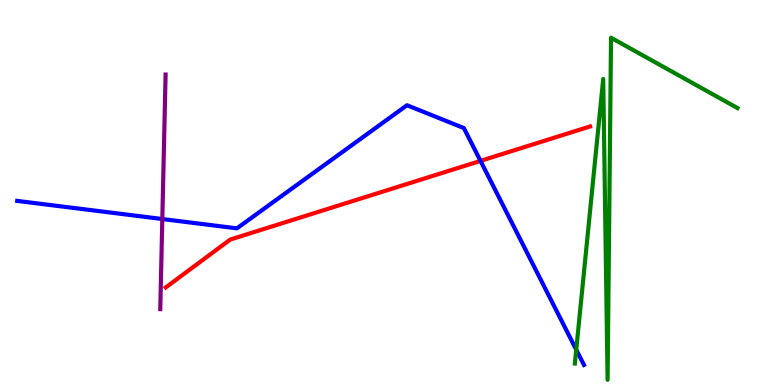[{'lines': ['blue', 'red'], 'intersections': [{'x': 6.2, 'y': 5.82}]}, {'lines': ['green', 'red'], 'intersections': []}, {'lines': ['purple', 'red'], 'intersections': []}, {'lines': ['blue', 'green'], 'intersections': [{'x': 7.44, 'y': 0.917}]}, {'lines': ['blue', 'purple'], 'intersections': [{'x': 2.09, 'y': 4.31}]}, {'lines': ['green', 'purple'], 'intersections': []}]